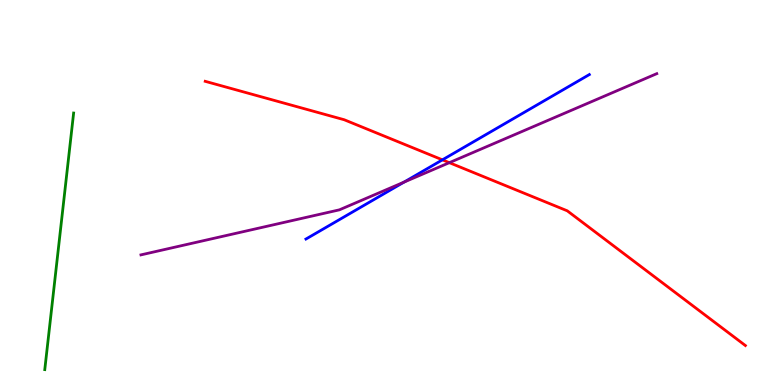[{'lines': ['blue', 'red'], 'intersections': [{'x': 5.71, 'y': 5.85}]}, {'lines': ['green', 'red'], 'intersections': []}, {'lines': ['purple', 'red'], 'intersections': [{'x': 5.8, 'y': 5.77}]}, {'lines': ['blue', 'green'], 'intersections': []}, {'lines': ['blue', 'purple'], 'intersections': [{'x': 5.21, 'y': 5.27}]}, {'lines': ['green', 'purple'], 'intersections': []}]